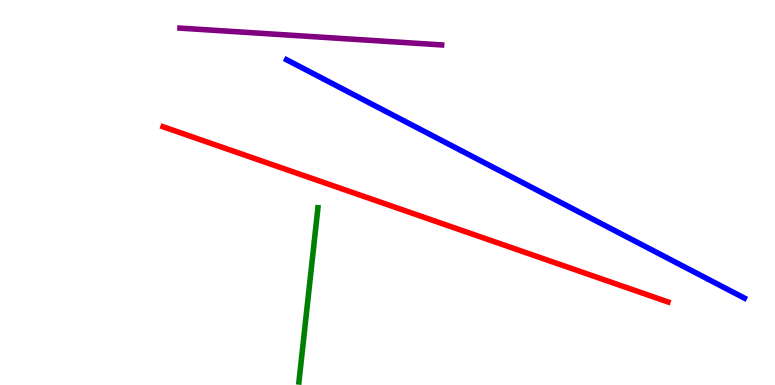[{'lines': ['blue', 'red'], 'intersections': []}, {'lines': ['green', 'red'], 'intersections': []}, {'lines': ['purple', 'red'], 'intersections': []}, {'lines': ['blue', 'green'], 'intersections': []}, {'lines': ['blue', 'purple'], 'intersections': []}, {'lines': ['green', 'purple'], 'intersections': []}]